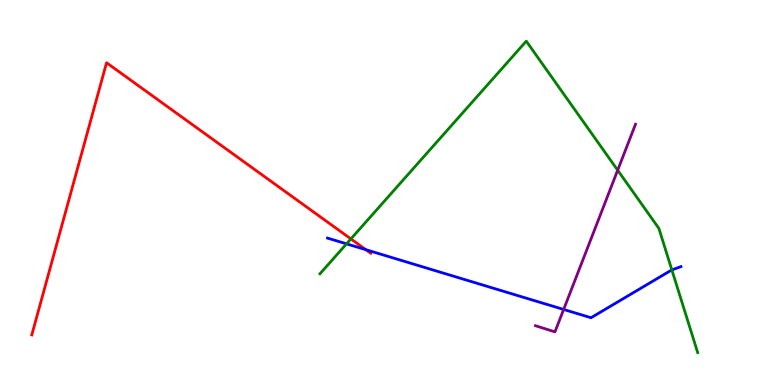[{'lines': ['blue', 'red'], 'intersections': [{'x': 4.72, 'y': 3.51}]}, {'lines': ['green', 'red'], 'intersections': [{'x': 4.53, 'y': 3.79}]}, {'lines': ['purple', 'red'], 'intersections': []}, {'lines': ['blue', 'green'], 'intersections': [{'x': 4.47, 'y': 3.67}, {'x': 8.67, 'y': 2.99}]}, {'lines': ['blue', 'purple'], 'intersections': [{'x': 7.27, 'y': 1.96}]}, {'lines': ['green', 'purple'], 'intersections': [{'x': 7.97, 'y': 5.58}]}]